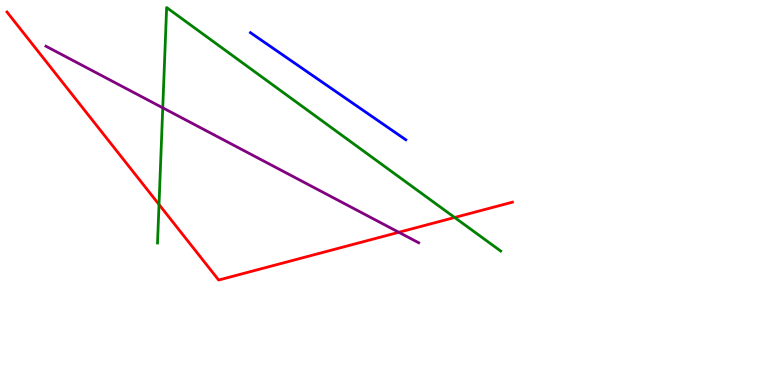[{'lines': ['blue', 'red'], 'intersections': []}, {'lines': ['green', 'red'], 'intersections': [{'x': 2.05, 'y': 4.69}, {'x': 5.87, 'y': 4.35}]}, {'lines': ['purple', 'red'], 'intersections': [{'x': 5.15, 'y': 3.97}]}, {'lines': ['blue', 'green'], 'intersections': []}, {'lines': ['blue', 'purple'], 'intersections': []}, {'lines': ['green', 'purple'], 'intersections': [{'x': 2.1, 'y': 7.2}]}]